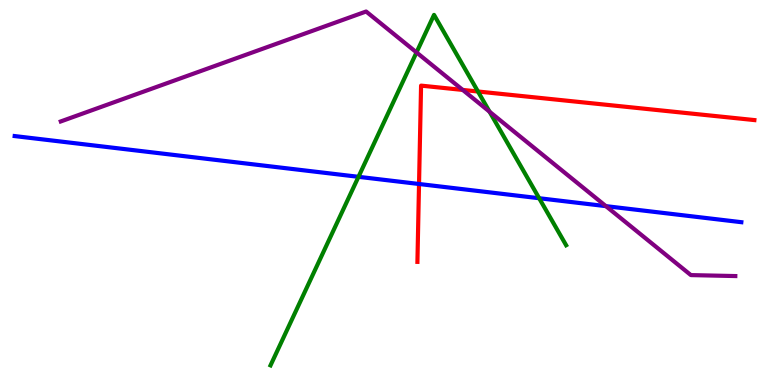[{'lines': ['blue', 'red'], 'intersections': [{'x': 5.41, 'y': 5.22}]}, {'lines': ['green', 'red'], 'intersections': [{'x': 6.17, 'y': 7.62}]}, {'lines': ['purple', 'red'], 'intersections': [{'x': 5.97, 'y': 7.66}]}, {'lines': ['blue', 'green'], 'intersections': [{'x': 4.63, 'y': 5.41}, {'x': 6.96, 'y': 4.85}]}, {'lines': ['blue', 'purple'], 'intersections': [{'x': 7.82, 'y': 4.65}]}, {'lines': ['green', 'purple'], 'intersections': [{'x': 5.37, 'y': 8.64}, {'x': 6.32, 'y': 7.1}]}]